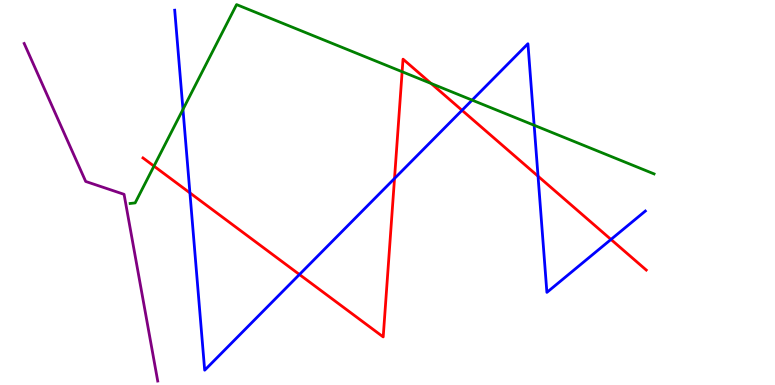[{'lines': ['blue', 'red'], 'intersections': [{'x': 2.45, 'y': 4.99}, {'x': 3.86, 'y': 2.87}, {'x': 5.09, 'y': 5.36}, {'x': 5.96, 'y': 7.14}, {'x': 6.94, 'y': 5.42}, {'x': 7.88, 'y': 3.78}]}, {'lines': ['green', 'red'], 'intersections': [{'x': 1.99, 'y': 5.69}, {'x': 5.19, 'y': 8.14}, {'x': 5.56, 'y': 7.83}]}, {'lines': ['purple', 'red'], 'intersections': []}, {'lines': ['blue', 'green'], 'intersections': [{'x': 2.36, 'y': 7.16}, {'x': 6.09, 'y': 7.4}, {'x': 6.89, 'y': 6.75}]}, {'lines': ['blue', 'purple'], 'intersections': []}, {'lines': ['green', 'purple'], 'intersections': []}]